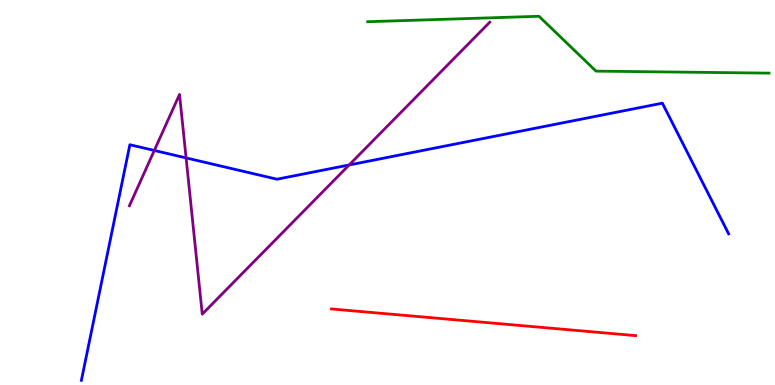[{'lines': ['blue', 'red'], 'intersections': []}, {'lines': ['green', 'red'], 'intersections': []}, {'lines': ['purple', 'red'], 'intersections': []}, {'lines': ['blue', 'green'], 'intersections': []}, {'lines': ['blue', 'purple'], 'intersections': [{'x': 1.99, 'y': 6.09}, {'x': 2.4, 'y': 5.9}, {'x': 4.51, 'y': 5.72}]}, {'lines': ['green', 'purple'], 'intersections': []}]